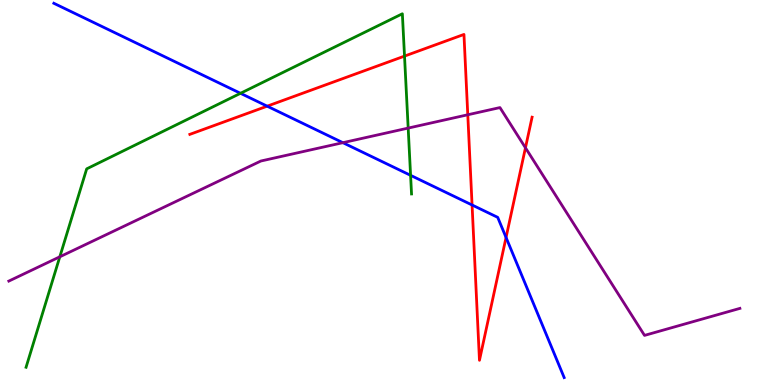[{'lines': ['blue', 'red'], 'intersections': [{'x': 3.45, 'y': 7.24}, {'x': 6.09, 'y': 4.68}, {'x': 6.53, 'y': 3.83}]}, {'lines': ['green', 'red'], 'intersections': [{'x': 5.22, 'y': 8.54}]}, {'lines': ['purple', 'red'], 'intersections': [{'x': 6.04, 'y': 7.02}, {'x': 6.78, 'y': 6.16}]}, {'lines': ['blue', 'green'], 'intersections': [{'x': 3.1, 'y': 7.58}, {'x': 5.3, 'y': 5.45}]}, {'lines': ['blue', 'purple'], 'intersections': [{'x': 4.42, 'y': 6.29}]}, {'lines': ['green', 'purple'], 'intersections': [{'x': 0.772, 'y': 3.33}, {'x': 5.27, 'y': 6.67}]}]